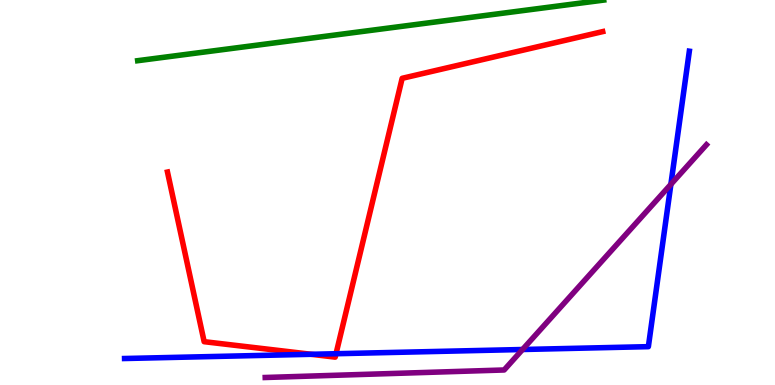[{'lines': ['blue', 'red'], 'intersections': [{'x': 4.01, 'y': 0.798}, {'x': 4.34, 'y': 0.812}]}, {'lines': ['green', 'red'], 'intersections': []}, {'lines': ['purple', 'red'], 'intersections': []}, {'lines': ['blue', 'green'], 'intersections': []}, {'lines': ['blue', 'purple'], 'intersections': [{'x': 6.74, 'y': 0.922}, {'x': 8.66, 'y': 5.21}]}, {'lines': ['green', 'purple'], 'intersections': []}]